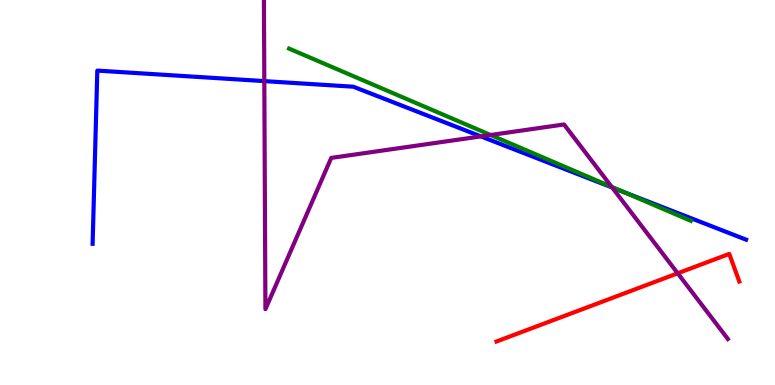[{'lines': ['blue', 'red'], 'intersections': []}, {'lines': ['green', 'red'], 'intersections': []}, {'lines': ['purple', 'red'], 'intersections': [{'x': 8.74, 'y': 2.9}]}, {'lines': ['blue', 'green'], 'intersections': [{'x': 8.03, 'y': 5.02}]}, {'lines': ['blue', 'purple'], 'intersections': [{'x': 3.41, 'y': 7.89}, {'x': 6.21, 'y': 6.46}, {'x': 7.9, 'y': 5.13}]}, {'lines': ['green', 'purple'], 'intersections': [{'x': 6.33, 'y': 6.49}, {'x': 7.89, 'y': 5.15}]}]